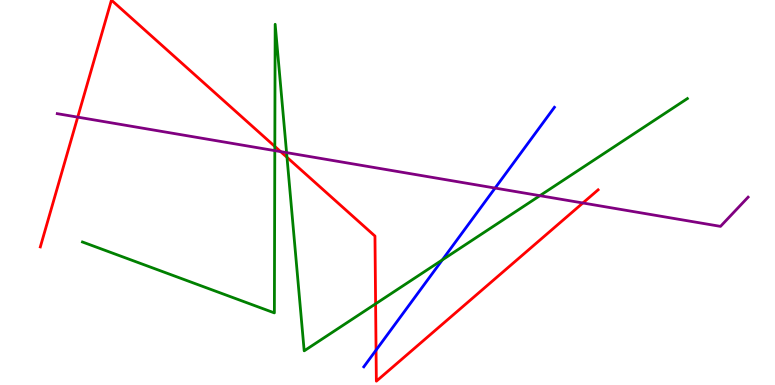[{'lines': ['blue', 'red'], 'intersections': [{'x': 4.85, 'y': 0.906}]}, {'lines': ['green', 'red'], 'intersections': [{'x': 3.55, 'y': 6.2}, {'x': 3.7, 'y': 5.91}, {'x': 4.85, 'y': 2.11}]}, {'lines': ['purple', 'red'], 'intersections': [{'x': 1.0, 'y': 6.96}, {'x': 3.62, 'y': 6.06}, {'x': 7.52, 'y': 4.73}]}, {'lines': ['blue', 'green'], 'intersections': [{'x': 5.71, 'y': 3.25}]}, {'lines': ['blue', 'purple'], 'intersections': [{'x': 6.39, 'y': 5.12}]}, {'lines': ['green', 'purple'], 'intersections': [{'x': 3.55, 'y': 6.09}, {'x': 3.7, 'y': 6.04}, {'x': 6.97, 'y': 4.92}]}]